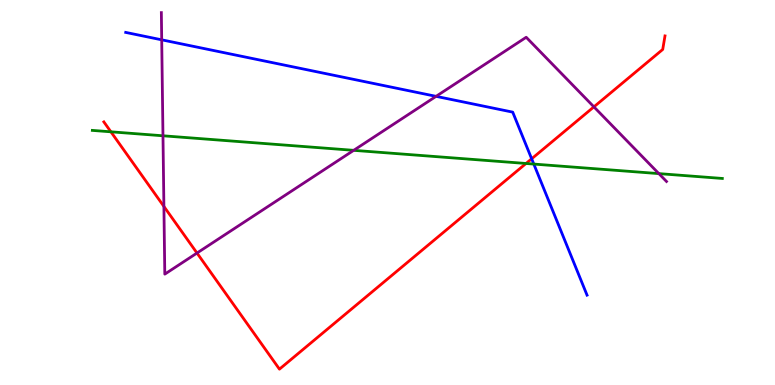[{'lines': ['blue', 'red'], 'intersections': [{'x': 6.86, 'y': 5.88}]}, {'lines': ['green', 'red'], 'intersections': [{'x': 1.43, 'y': 6.58}, {'x': 6.79, 'y': 5.75}]}, {'lines': ['purple', 'red'], 'intersections': [{'x': 2.11, 'y': 4.64}, {'x': 2.54, 'y': 3.43}, {'x': 7.66, 'y': 7.22}]}, {'lines': ['blue', 'green'], 'intersections': [{'x': 6.89, 'y': 5.74}]}, {'lines': ['blue', 'purple'], 'intersections': [{'x': 2.09, 'y': 8.97}, {'x': 5.63, 'y': 7.5}]}, {'lines': ['green', 'purple'], 'intersections': [{'x': 2.1, 'y': 6.47}, {'x': 4.56, 'y': 6.1}, {'x': 8.5, 'y': 5.49}]}]